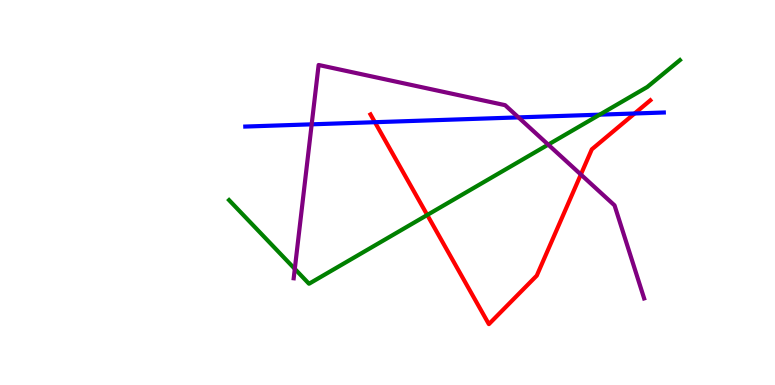[{'lines': ['blue', 'red'], 'intersections': [{'x': 4.84, 'y': 6.83}, {'x': 8.19, 'y': 7.05}]}, {'lines': ['green', 'red'], 'intersections': [{'x': 5.51, 'y': 4.42}]}, {'lines': ['purple', 'red'], 'intersections': [{'x': 7.49, 'y': 5.47}]}, {'lines': ['blue', 'green'], 'intersections': [{'x': 7.74, 'y': 7.02}]}, {'lines': ['blue', 'purple'], 'intersections': [{'x': 4.02, 'y': 6.77}, {'x': 6.69, 'y': 6.95}]}, {'lines': ['green', 'purple'], 'intersections': [{'x': 3.8, 'y': 3.02}, {'x': 7.07, 'y': 6.24}]}]